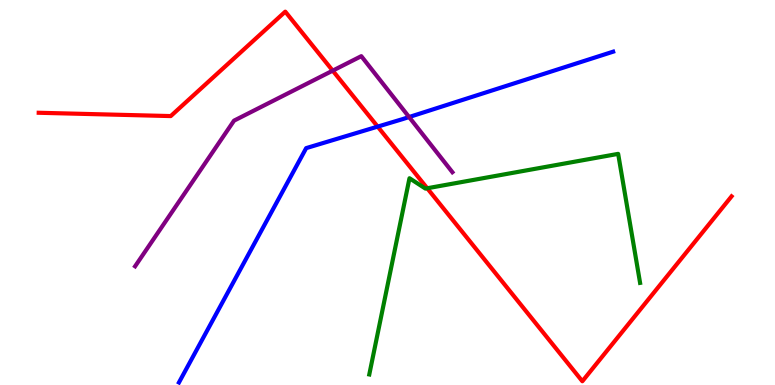[{'lines': ['blue', 'red'], 'intersections': [{'x': 4.87, 'y': 6.71}]}, {'lines': ['green', 'red'], 'intersections': [{'x': 5.51, 'y': 5.11}]}, {'lines': ['purple', 'red'], 'intersections': [{'x': 4.29, 'y': 8.16}]}, {'lines': ['blue', 'green'], 'intersections': []}, {'lines': ['blue', 'purple'], 'intersections': [{'x': 5.28, 'y': 6.96}]}, {'lines': ['green', 'purple'], 'intersections': []}]